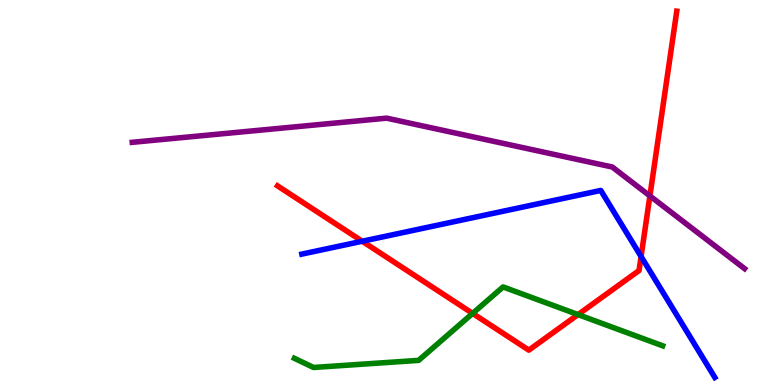[{'lines': ['blue', 'red'], 'intersections': [{'x': 4.67, 'y': 3.73}, {'x': 8.27, 'y': 3.34}]}, {'lines': ['green', 'red'], 'intersections': [{'x': 6.1, 'y': 1.86}, {'x': 7.46, 'y': 1.83}]}, {'lines': ['purple', 'red'], 'intersections': [{'x': 8.39, 'y': 4.91}]}, {'lines': ['blue', 'green'], 'intersections': []}, {'lines': ['blue', 'purple'], 'intersections': []}, {'lines': ['green', 'purple'], 'intersections': []}]